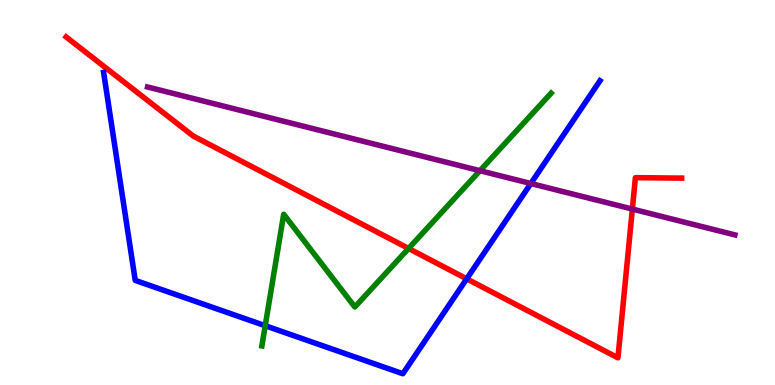[{'lines': ['blue', 'red'], 'intersections': [{'x': 6.02, 'y': 2.76}]}, {'lines': ['green', 'red'], 'intersections': [{'x': 5.27, 'y': 3.55}]}, {'lines': ['purple', 'red'], 'intersections': [{'x': 8.16, 'y': 4.57}]}, {'lines': ['blue', 'green'], 'intersections': [{'x': 3.42, 'y': 1.54}]}, {'lines': ['blue', 'purple'], 'intersections': [{'x': 6.85, 'y': 5.23}]}, {'lines': ['green', 'purple'], 'intersections': [{'x': 6.19, 'y': 5.57}]}]